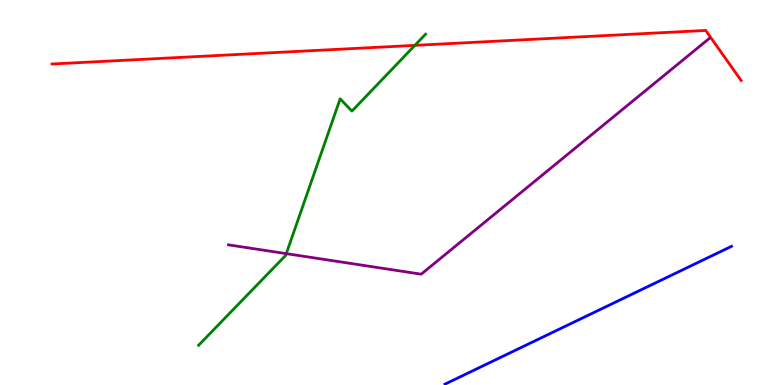[{'lines': ['blue', 'red'], 'intersections': []}, {'lines': ['green', 'red'], 'intersections': [{'x': 5.35, 'y': 8.82}]}, {'lines': ['purple', 'red'], 'intersections': []}, {'lines': ['blue', 'green'], 'intersections': []}, {'lines': ['blue', 'purple'], 'intersections': []}, {'lines': ['green', 'purple'], 'intersections': [{'x': 3.69, 'y': 3.41}]}]